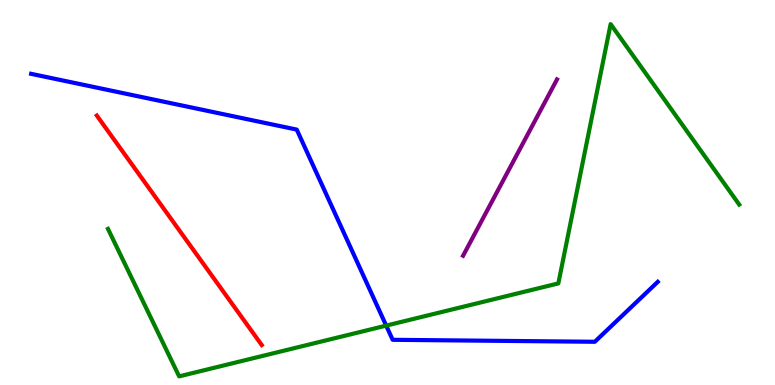[{'lines': ['blue', 'red'], 'intersections': []}, {'lines': ['green', 'red'], 'intersections': []}, {'lines': ['purple', 'red'], 'intersections': []}, {'lines': ['blue', 'green'], 'intersections': [{'x': 4.98, 'y': 1.54}]}, {'lines': ['blue', 'purple'], 'intersections': []}, {'lines': ['green', 'purple'], 'intersections': []}]